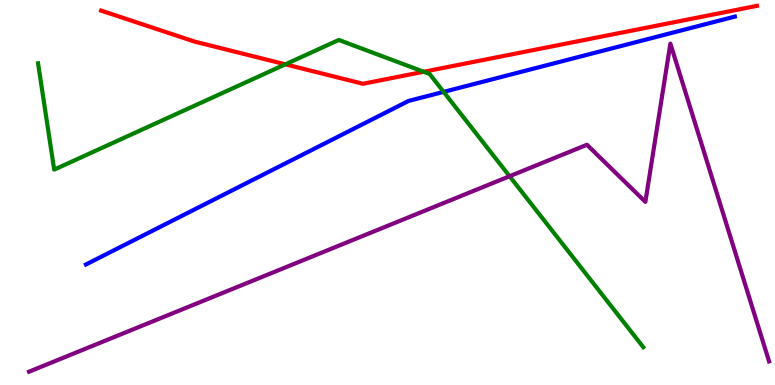[{'lines': ['blue', 'red'], 'intersections': []}, {'lines': ['green', 'red'], 'intersections': [{'x': 3.68, 'y': 8.33}, {'x': 5.47, 'y': 8.14}]}, {'lines': ['purple', 'red'], 'intersections': []}, {'lines': ['blue', 'green'], 'intersections': [{'x': 5.72, 'y': 7.61}]}, {'lines': ['blue', 'purple'], 'intersections': []}, {'lines': ['green', 'purple'], 'intersections': [{'x': 6.58, 'y': 5.42}]}]